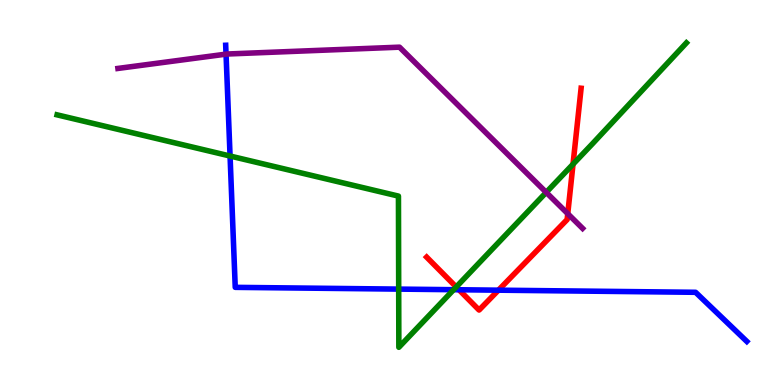[{'lines': ['blue', 'red'], 'intersections': [{'x': 5.92, 'y': 2.47}, {'x': 6.43, 'y': 2.46}]}, {'lines': ['green', 'red'], 'intersections': [{'x': 5.89, 'y': 2.55}, {'x': 7.39, 'y': 5.74}]}, {'lines': ['purple', 'red'], 'intersections': [{'x': 7.33, 'y': 4.45}]}, {'lines': ['blue', 'green'], 'intersections': [{'x': 2.97, 'y': 5.95}, {'x': 5.14, 'y': 2.49}, {'x': 5.85, 'y': 2.48}]}, {'lines': ['blue', 'purple'], 'intersections': [{'x': 2.92, 'y': 8.59}]}, {'lines': ['green', 'purple'], 'intersections': [{'x': 7.05, 'y': 5.0}]}]